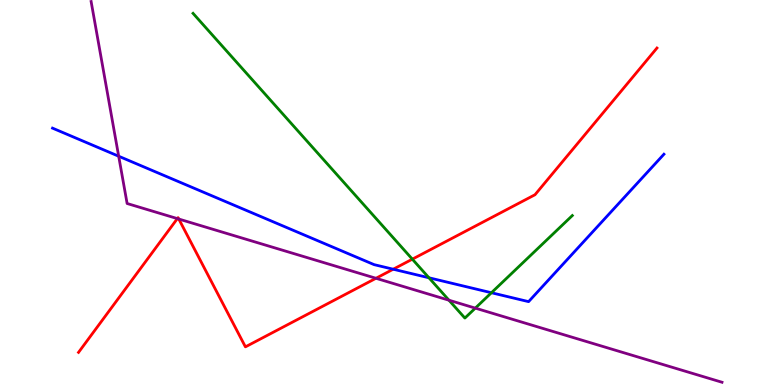[{'lines': ['blue', 'red'], 'intersections': [{'x': 5.07, 'y': 3.01}]}, {'lines': ['green', 'red'], 'intersections': [{'x': 5.32, 'y': 3.27}]}, {'lines': ['purple', 'red'], 'intersections': [{'x': 2.29, 'y': 4.32}, {'x': 2.31, 'y': 4.31}, {'x': 4.85, 'y': 2.77}]}, {'lines': ['blue', 'green'], 'intersections': [{'x': 5.53, 'y': 2.79}, {'x': 6.34, 'y': 2.4}]}, {'lines': ['blue', 'purple'], 'intersections': [{'x': 1.53, 'y': 5.94}]}, {'lines': ['green', 'purple'], 'intersections': [{'x': 5.79, 'y': 2.2}, {'x': 6.13, 'y': 2.0}]}]